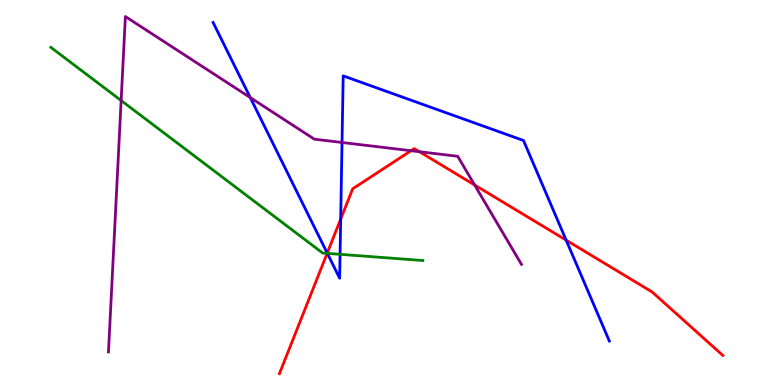[{'lines': ['blue', 'red'], 'intersections': [{'x': 4.22, 'y': 3.43}, {'x': 4.4, 'y': 4.31}, {'x': 7.31, 'y': 3.76}]}, {'lines': ['green', 'red'], 'intersections': [{'x': 4.22, 'y': 3.42}]}, {'lines': ['purple', 'red'], 'intersections': [{'x': 5.3, 'y': 6.09}, {'x': 5.41, 'y': 6.06}, {'x': 6.12, 'y': 5.19}]}, {'lines': ['blue', 'green'], 'intersections': [{'x': 4.22, 'y': 3.42}, {'x': 4.39, 'y': 3.39}]}, {'lines': ['blue', 'purple'], 'intersections': [{'x': 3.23, 'y': 7.47}, {'x': 4.41, 'y': 6.3}]}, {'lines': ['green', 'purple'], 'intersections': [{'x': 1.56, 'y': 7.39}]}]